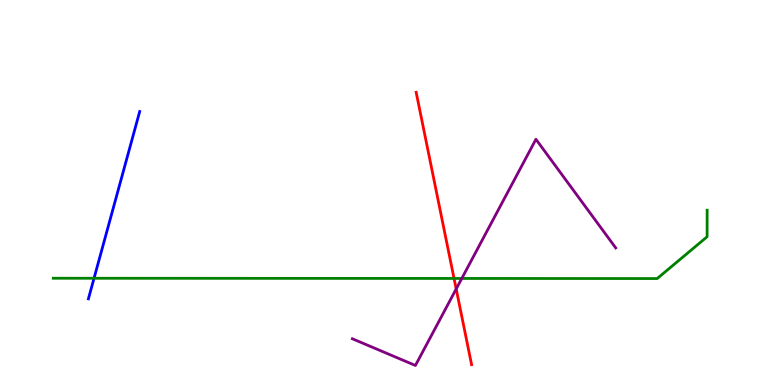[{'lines': ['blue', 'red'], 'intersections': []}, {'lines': ['green', 'red'], 'intersections': [{'x': 5.86, 'y': 2.77}]}, {'lines': ['purple', 'red'], 'intersections': [{'x': 5.89, 'y': 2.49}]}, {'lines': ['blue', 'green'], 'intersections': [{'x': 1.21, 'y': 2.77}]}, {'lines': ['blue', 'purple'], 'intersections': []}, {'lines': ['green', 'purple'], 'intersections': [{'x': 5.96, 'y': 2.77}]}]